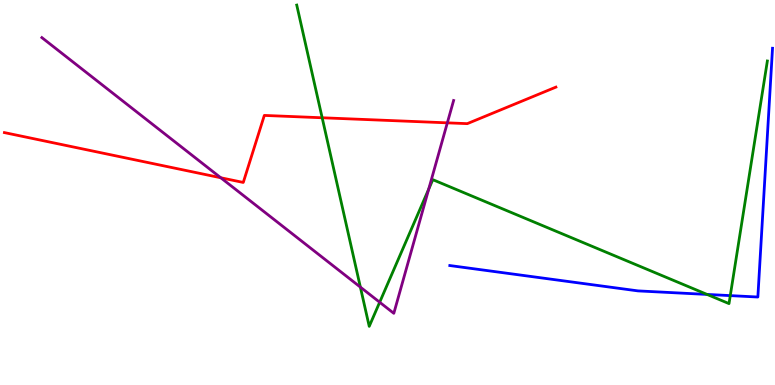[{'lines': ['blue', 'red'], 'intersections': []}, {'lines': ['green', 'red'], 'intersections': [{'x': 4.16, 'y': 6.94}]}, {'lines': ['purple', 'red'], 'intersections': [{'x': 2.85, 'y': 5.38}, {'x': 5.77, 'y': 6.81}]}, {'lines': ['blue', 'green'], 'intersections': [{'x': 9.12, 'y': 2.35}, {'x': 9.42, 'y': 2.32}]}, {'lines': ['blue', 'purple'], 'intersections': []}, {'lines': ['green', 'purple'], 'intersections': [{'x': 4.65, 'y': 2.54}, {'x': 4.9, 'y': 2.15}, {'x': 5.53, 'y': 5.09}]}]